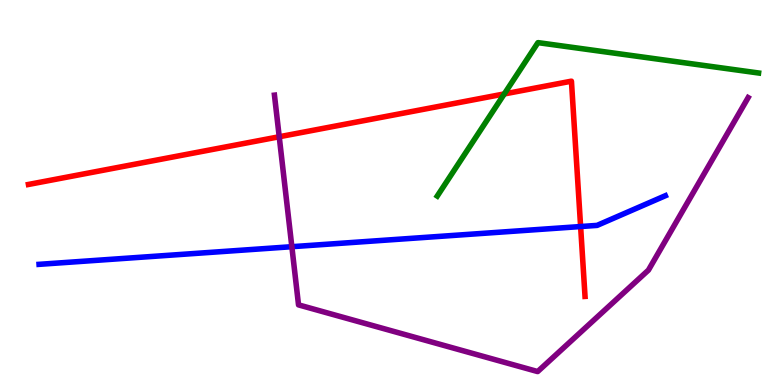[{'lines': ['blue', 'red'], 'intersections': [{'x': 7.49, 'y': 4.12}]}, {'lines': ['green', 'red'], 'intersections': [{'x': 6.51, 'y': 7.56}]}, {'lines': ['purple', 'red'], 'intersections': [{'x': 3.6, 'y': 6.45}]}, {'lines': ['blue', 'green'], 'intersections': []}, {'lines': ['blue', 'purple'], 'intersections': [{'x': 3.77, 'y': 3.59}]}, {'lines': ['green', 'purple'], 'intersections': []}]